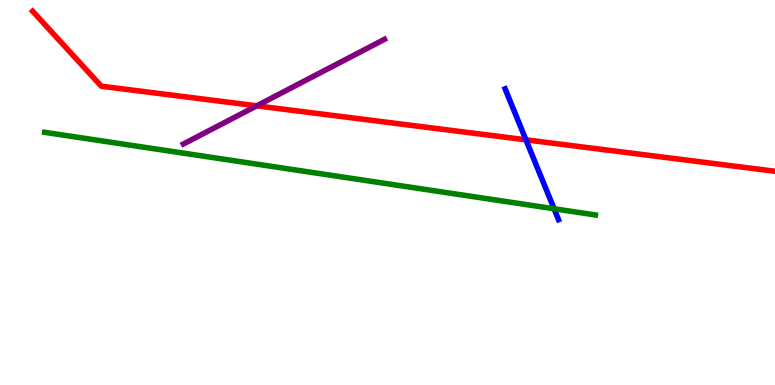[{'lines': ['blue', 'red'], 'intersections': [{'x': 6.79, 'y': 6.37}]}, {'lines': ['green', 'red'], 'intersections': []}, {'lines': ['purple', 'red'], 'intersections': [{'x': 3.31, 'y': 7.25}]}, {'lines': ['blue', 'green'], 'intersections': [{'x': 7.15, 'y': 4.58}]}, {'lines': ['blue', 'purple'], 'intersections': []}, {'lines': ['green', 'purple'], 'intersections': []}]